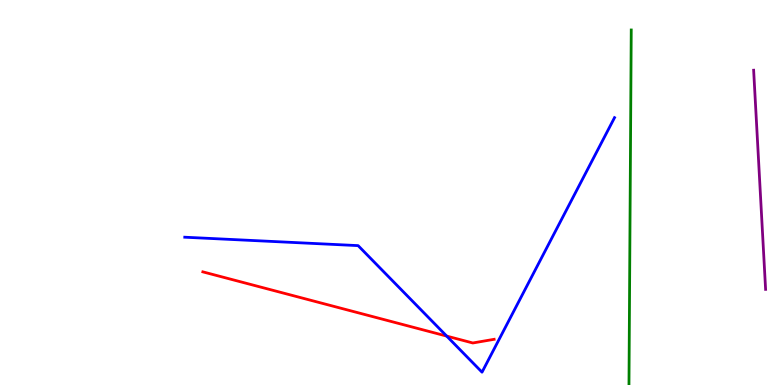[{'lines': ['blue', 'red'], 'intersections': [{'x': 5.76, 'y': 1.27}]}, {'lines': ['green', 'red'], 'intersections': []}, {'lines': ['purple', 'red'], 'intersections': []}, {'lines': ['blue', 'green'], 'intersections': []}, {'lines': ['blue', 'purple'], 'intersections': []}, {'lines': ['green', 'purple'], 'intersections': []}]